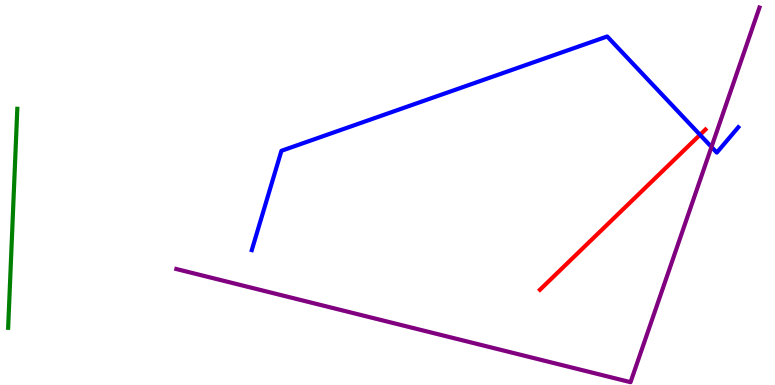[{'lines': ['blue', 'red'], 'intersections': [{'x': 9.03, 'y': 6.5}]}, {'lines': ['green', 'red'], 'intersections': []}, {'lines': ['purple', 'red'], 'intersections': []}, {'lines': ['blue', 'green'], 'intersections': []}, {'lines': ['blue', 'purple'], 'intersections': [{'x': 9.18, 'y': 6.18}]}, {'lines': ['green', 'purple'], 'intersections': []}]